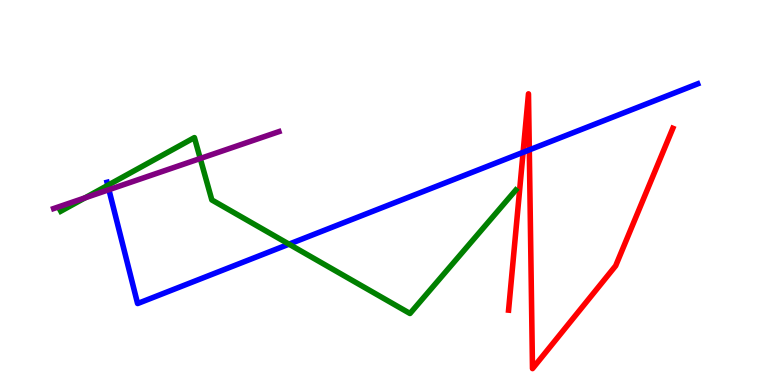[{'lines': ['blue', 'red'], 'intersections': [{'x': 6.75, 'y': 6.04}, {'x': 6.83, 'y': 6.11}]}, {'lines': ['green', 'red'], 'intersections': []}, {'lines': ['purple', 'red'], 'intersections': []}, {'lines': ['blue', 'green'], 'intersections': [{'x': 1.39, 'y': 5.19}, {'x': 3.73, 'y': 3.66}]}, {'lines': ['blue', 'purple'], 'intersections': [{'x': 1.41, 'y': 5.07}]}, {'lines': ['green', 'purple'], 'intersections': [{'x': 1.1, 'y': 4.86}, {'x': 2.58, 'y': 5.88}]}]